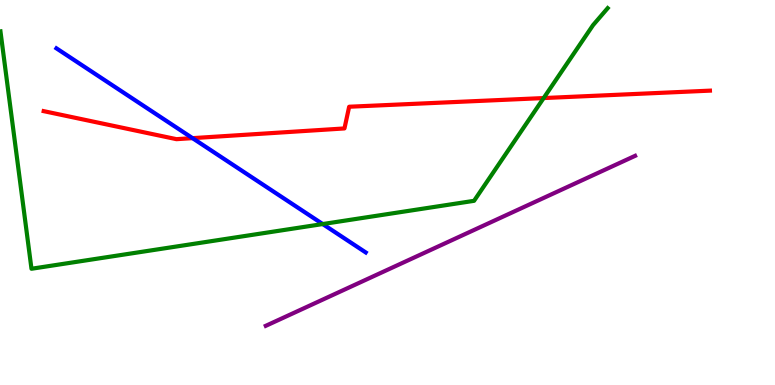[{'lines': ['blue', 'red'], 'intersections': [{'x': 2.48, 'y': 6.41}]}, {'lines': ['green', 'red'], 'intersections': [{'x': 7.01, 'y': 7.45}]}, {'lines': ['purple', 'red'], 'intersections': []}, {'lines': ['blue', 'green'], 'intersections': [{'x': 4.16, 'y': 4.18}]}, {'lines': ['blue', 'purple'], 'intersections': []}, {'lines': ['green', 'purple'], 'intersections': []}]